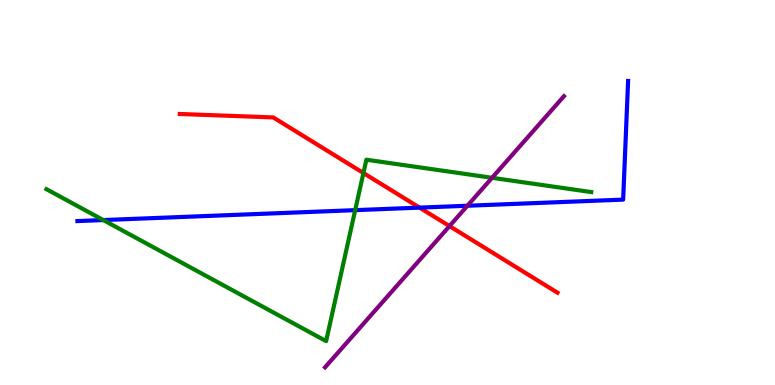[{'lines': ['blue', 'red'], 'intersections': [{'x': 5.41, 'y': 4.61}]}, {'lines': ['green', 'red'], 'intersections': [{'x': 4.69, 'y': 5.51}]}, {'lines': ['purple', 'red'], 'intersections': [{'x': 5.8, 'y': 4.13}]}, {'lines': ['blue', 'green'], 'intersections': [{'x': 1.33, 'y': 4.28}, {'x': 4.58, 'y': 4.54}]}, {'lines': ['blue', 'purple'], 'intersections': [{'x': 6.03, 'y': 4.66}]}, {'lines': ['green', 'purple'], 'intersections': [{'x': 6.35, 'y': 5.38}]}]